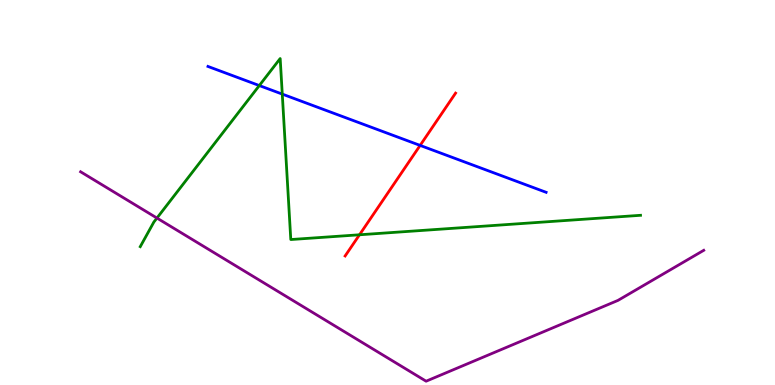[{'lines': ['blue', 'red'], 'intersections': [{'x': 5.42, 'y': 6.22}]}, {'lines': ['green', 'red'], 'intersections': [{'x': 4.64, 'y': 3.9}]}, {'lines': ['purple', 'red'], 'intersections': []}, {'lines': ['blue', 'green'], 'intersections': [{'x': 3.35, 'y': 7.78}, {'x': 3.64, 'y': 7.56}]}, {'lines': ['blue', 'purple'], 'intersections': []}, {'lines': ['green', 'purple'], 'intersections': [{'x': 2.03, 'y': 4.34}]}]